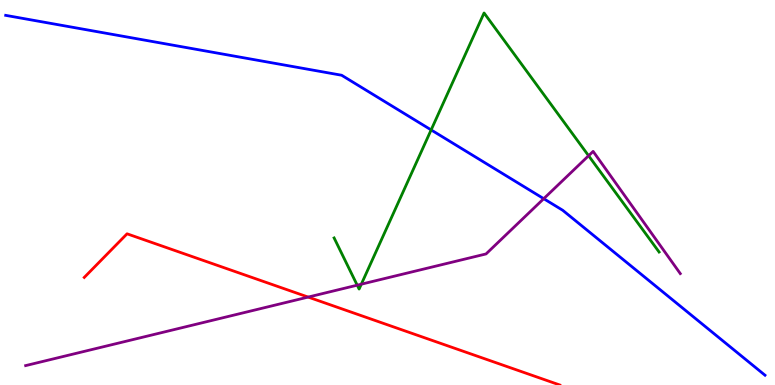[{'lines': ['blue', 'red'], 'intersections': []}, {'lines': ['green', 'red'], 'intersections': []}, {'lines': ['purple', 'red'], 'intersections': [{'x': 3.98, 'y': 2.28}]}, {'lines': ['blue', 'green'], 'intersections': [{'x': 5.56, 'y': 6.63}]}, {'lines': ['blue', 'purple'], 'intersections': [{'x': 7.02, 'y': 4.84}]}, {'lines': ['green', 'purple'], 'intersections': [{'x': 4.61, 'y': 2.59}, {'x': 4.66, 'y': 2.62}, {'x': 7.59, 'y': 5.95}]}]